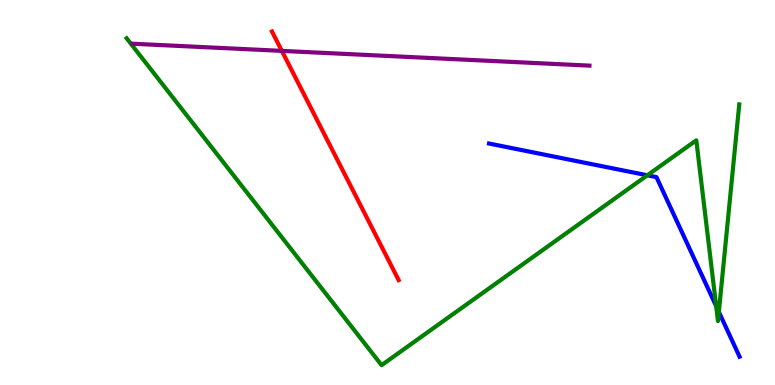[{'lines': ['blue', 'red'], 'intersections': []}, {'lines': ['green', 'red'], 'intersections': []}, {'lines': ['purple', 'red'], 'intersections': [{'x': 3.64, 'y': 8.68}]}, {'lines': ['blue', 'green'], 'intersections': [{'x': 8.35, 'y': 5.45}, {'x': 9.24, 'y': 2.05}, {'x': 9.28, 'y': 1.9}]}, {'lines': ['blue', 'purple'], 'intersections': []}, {'lines': ['green', 'purple'], 'intersections': []}]